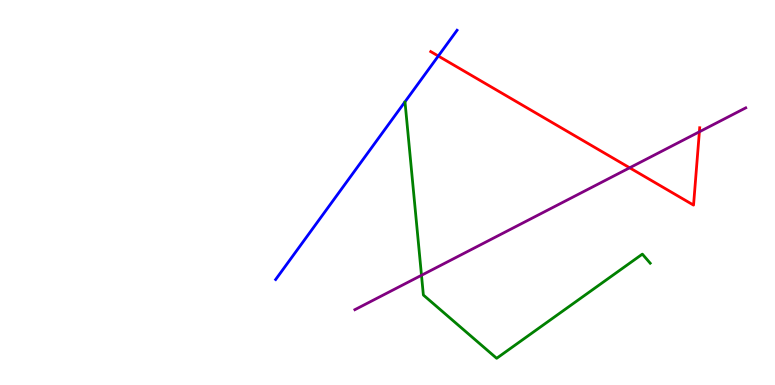[{'lines': ['blue', 'red'], 'intersections': [{'x': 5.66, 'y': 8.54}]}, {'lines': ['green', 'red'], 'intersections': []}, {'lines': ['purple', 'red'], 'intersections': [{'x': 8.12, 'y': 5.64}, {'x': 9.02, 'y': 6.58}]}, {'lines': ['blue', 'green'], 'intersections': []}, {'lines': ['blue', 'purple'], 'intersections': []}, {'lines': ['green', 'purple'], 'intersections': [{'x': 5.44, 'y': 2.85}]}]